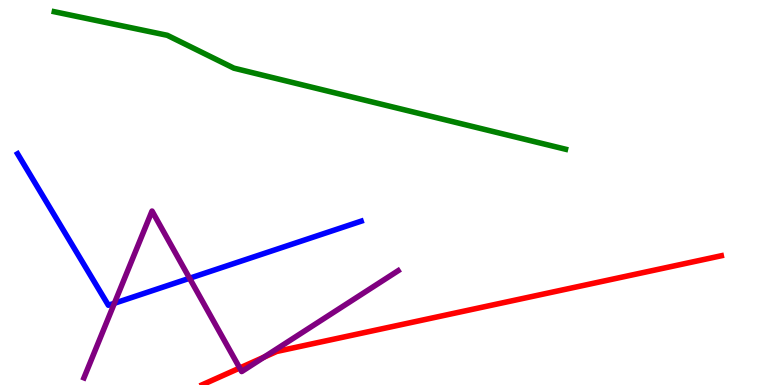[{'lines': ['blue', 'red'], 'intersections': []}, {'lines': ['green', 'red'], 'intersections': []}, {'lines': ['purple', 'red'], 'intersections': [{'x': 3.09, 'y': 0.441}, {'x': 3.41, 'y': 0.725}]}, {'lines': ['blue', 'green'], 'intersections': []}, {'lines': ['blue', 'purple'], 'intersections': [{'x': 1.48, 'y': 2.12}, {'x': 2.45, 'y': 2.77}]}, {'lines': ['green', 'purple'], 'intersections': []}]